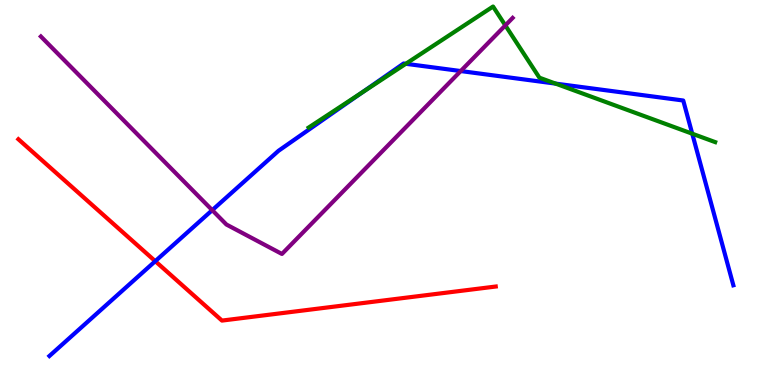[{'lines': ['blue', 'red'], 'intersections': [{'x': 2.0, 'y': 3.22}]}, {'lines': ['green', 'red'], 'intersections': []}, {'lines': ['purple', 'red'], 'intersections': []}, {'lines': ['blue', 'green'], 'intersections': [{'x': 4.67, 'y': 7.6}, {'x': 5.24, 'y': 8.34}, {'x': 7.17, 'y': 7.83}, {'x': 8.93, 'y': 6.53}]}, {'lines': ['blue', 'purple'], 'intersections': [{'x': 2.74, 'y': 4.54}, {'x': 5.94, 'y': 8.15}]}, {'lines': ['green', 'purple'], 'intersections': [{'x': 6.52, 'y': 9.34}]}]